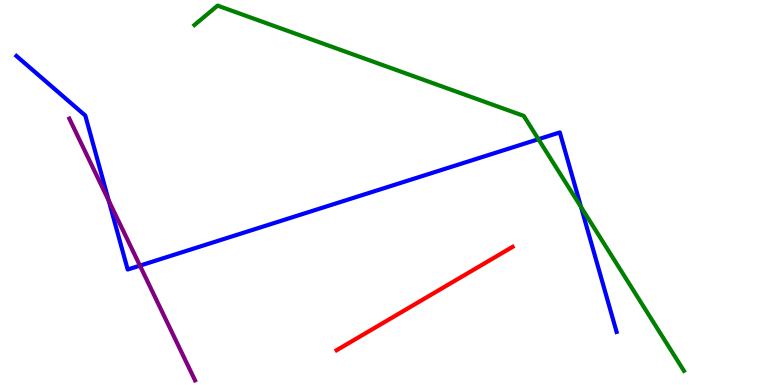[{'lines': ['blue', 'red'], 'intersections': []}, {'lines': ['green', 'red'], 'intersections': []}, {'lines': ['purple', 'red'], 'intersections': []}, {'lines': ['blue', 'green'], 'intersections': [{'x': 6.95, 'y': 6.38}, {'x': 7.5, 'y': 4.62}]}, {'lines': ['blue', 'purple'], 'intersections': [{'x': 1.4, 'y': 4.79}, {'x': 1.81, 'y': 3.1}]}, {'lines': ['green', 'purple'], 'intersections': []}]